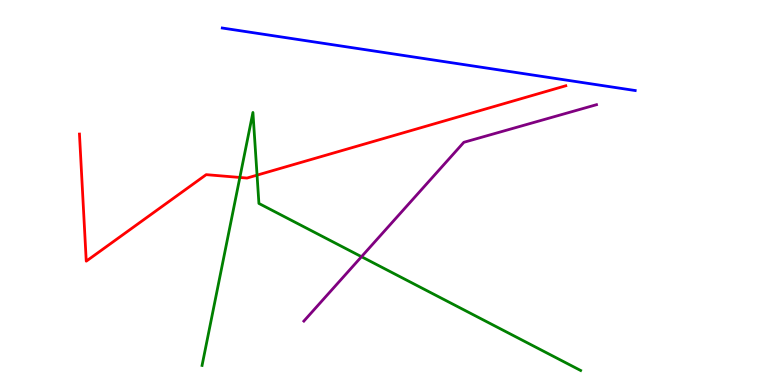[{'lines': ['blue', 'red'], 'intersections': []}, {'lines': ['green', 'red'], 'intersections': [{'x': 3.09, 'y': 5.39}, {'x': 3.32, 'y': 5.45}]}, {'lines': ['purple', 'red'], 'intersections': []}, {'lines': ['blue', 'green'], 'intersections': []}, {'lines': ['blue', 'purple'], 'intersections': []}, {'lines': ['green', 'purple'], 'intersections': [{'x': 4.66, 'y': 3.33}]}]